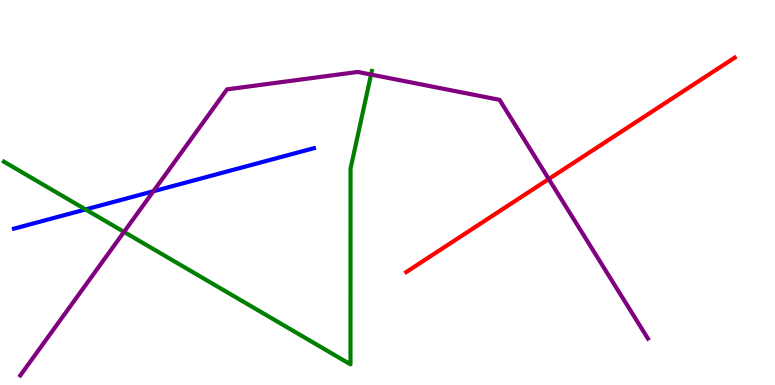[{'lines': ['blue', 'red'], 'intersections': []}, {'lines': ['green', 'red'], 'intersections': []}, {'lines': ['purple', 'red'], 'intersections': [{'x': 7.08, 'y': 5.35}]}, {'lines': ['blue', 'green'], 'intersections': [{'x': 1.1, 'y': 4.56}]}, {'lines': ['blue', 'purple'], 'intersections': [{'x': 1.98, 'y': 5.03}]}, {'lines': ['green', 'purple'], 'intersections': [{'x': 1.6, 'y': 3.98}, {'x': 4.79, 'y': 8.06}]}]